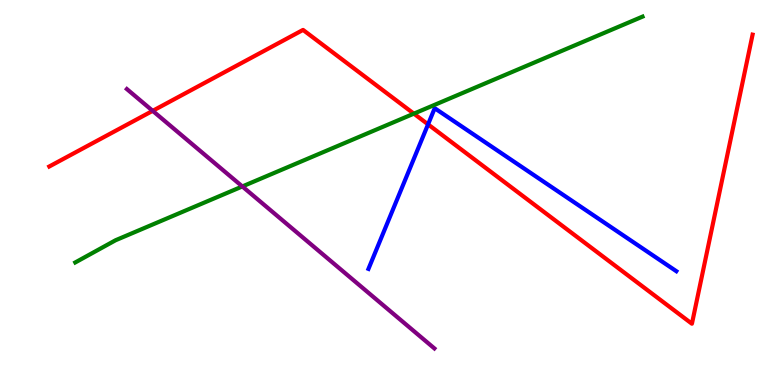[{'lines': ['blue', 'red'], 'intersections': [{'x': 5.52, 'y': 6.77}]}, {'lines': ['green', 'red'], 'intersections': [{'x': 5.34, 'y': 7.05}]}, {'lines': ['purple', 'red'], 'intersections': [{'x': 1.97, 'y': 7.12}]}, {'lines': ['blue', 'green'], 'intersections': []}, {'lines': ['blue', 'purple'], 'intersections': []}, {'lines': ['green', 'purple'], 'intersections': [{'x': 3.13, 'y': 5.16}]}]